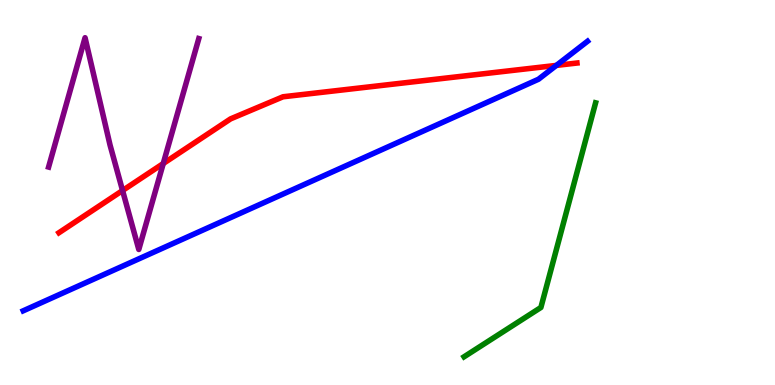[{'lines': ['blue', 'red'], 'intersections': [{'x': 7.18, 'y': 8.3}]}, {'lines': ['green', 'red'], 'intersections': []}, {'lines': ['purple', 'red'], 'intersections': [{'x': 1.58, 'y': 5.05}, {'x': 2.11, 'y': 5.75}]}, {'lines': ['blue', 'green'], 'intersections': []}, {'lines': ['blue', 'purple'], 'intersections': []}, {'lines': ['green', 'purple'], 'intersections': []}]